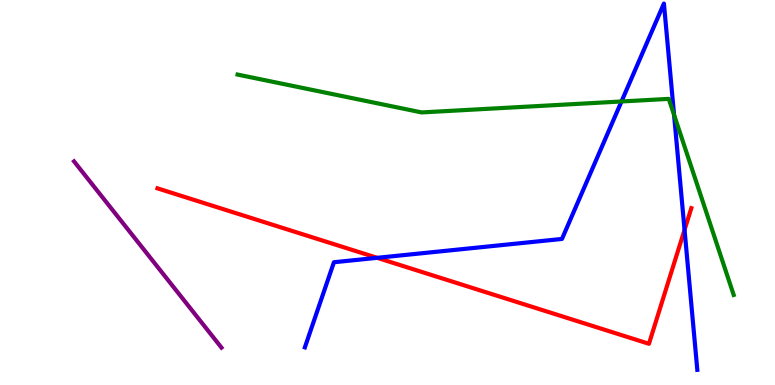[{'lines': ['blue', 'red'], 'intersections': [{'x': 4.87, 'y': 3.3}, {'x': 8.83, 'y': 4.03}]}, {'lines': ['green', 'red'], 'intersections': []}, {'lines': ['purple', 'red'], 'intersections': []}, {'lines': ['blue', 'green'], 'intersections': [{'x': 8.02, 'y': 7.36}, {'x': 8.7, 'y': 7.02}]}, {'lines': ['blue', 'purple'], 'intersections': []}, {'lines': ['green', 'purple'], 'intersections': []}]